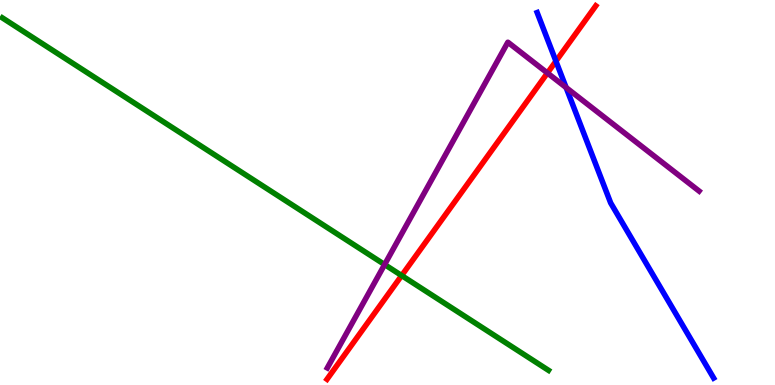[{'lines': ['blue', 'red'], 'intersections': [{'x': 7.17, 'y': 8.41}]}, {'lines': ['green', 'red'], 'intersections': [{'x': 5.18, 'y': 2.84}]}, {'lines': ['purple', 'red'], 'intersections': [{'x': 7.06, 'y': 8.1}]}, {'lines': ['blue', 'green'], 'intersections': []}, {'lines': ['blue', 'purple'], 'intersections': [{'x': 7.3, 'y': 7.73}]}, {'lines': ['green', 'purple'], 'intersections': [{'x': 4.96, 'y': 3.13}]}]